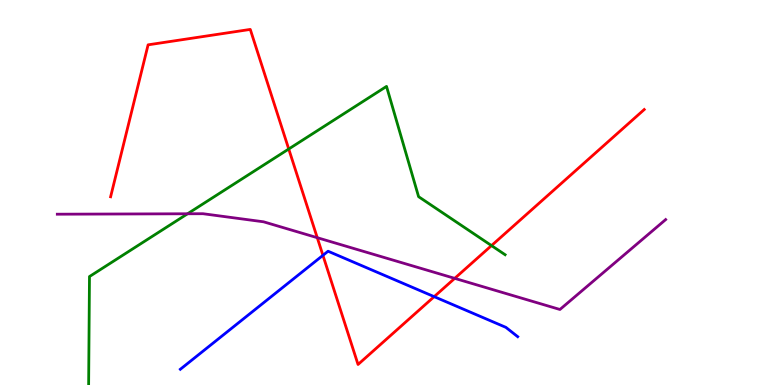[{'lines': ['blue', 'red'], 'intersections': [{'x': 4.17, 'y': 3.37}, {'x': 5.6, 'y': 2.29}]}, {'lines': ['green', 'red'], 'intersections': [{'x': 3.73, 'y': 6.13}, {'x': 6.34, 'y': 3.62}]}, {'lines': ['purple', 'red'], 'intersections': [{'x': 4.09, 'y': 3.83}, {'x': 5.87, 'y': 2.77}]}, {'lines': ['blue', 'green'], 'intersections': []}, {'lines': ['blue', 'purple'], 'intersections': []}, {'lines': ['green', 'purple'], 'intersections': [{'x': 2.42, 'y': 4.45}]}]